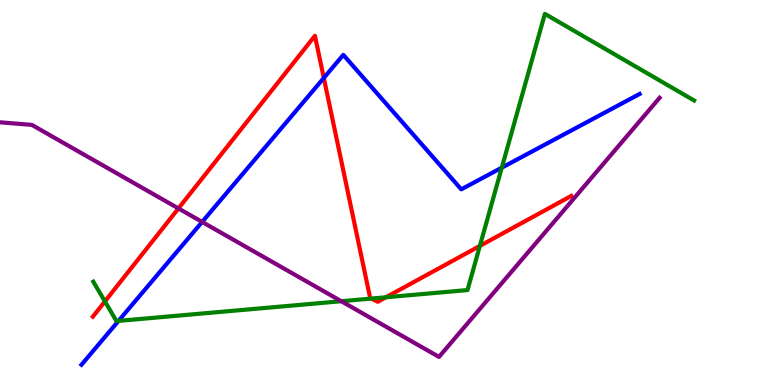[{'lines': ['blue', 'red'], 'intersections': [{'x': 4.18, 'y': 7.98}]}, {'lines': ['green', 'red'], 'intersections': [{'x': 1.35, 'y': 2.17}, {'x': 4.79, 'y': 2.25}, {'x': 4.98, 'y': 2.28}, {'x': 6.19, 'y': 3.61}]}, {'lines': ['purple', 'red'], 'intersections': [{'x': 2.3, 'y': 4.59}]}, {'lines': ['blue', 'green'], 'intersections': [{'x': 1.53, 'y': 1.67}, {'x': 6.47, 'y': 5.65}]}, {'lines': ['blue', 'purple'], 'intersections': [{'x': 2.61, 'y': 4.24}]}, {'lines': ['green', 'purple'], 'intersections': [{'x': 4.4, 'y': 2.18}]}]